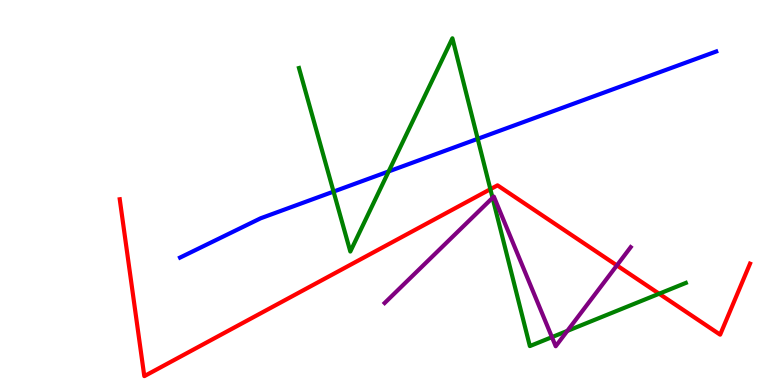[{'lines': ['blue', 'red'], 'intersections': []}, {'lines': ['green', 'red'], 'intersections': [{'x': 6.33, 'y': 5.09}, {'x': 8.5, 'y': 2.37}]}, {'lines': ['purple', 'red'], 'intersections': [{'x': 7.96, 'y': 3.11}]}, {'lines': ['blue', 'green'], 'intersections': [{'x': 4.3, 'y': 5.02}, {'x': 5.02, 'y': 5.55}, {'x': 6.16, 'y': 6.39}]}, {'lines': ['blue', 'purple'], 'intersections': []}, {'lines': ['green', 'purple'], 'intersections': [{'x': 6.36, 'y': 4.86}, {'x': 7.12, 'y': 1.24}, {'x': 7.32, 'y': 1.4}]}]